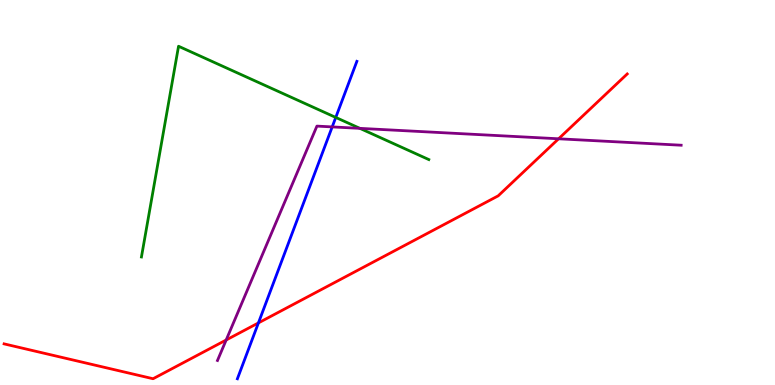[{'lines': ['blue', 'red'], 'intersections': [{'x': 3.33, 'y': 1.61}]}, {'lines': ['green', 'red'], 'intersections': []}, {'lines': ['purple', 'red'], 'intersections': [{'x': 2.92, 'y': 1.17}, {'x': 7.21, 'y': 6.4}]}, {'lines': ['blue', 'green'], 'intersections': [{'x': 4.33, 'y': 6.95}]}, {'lines': ['blue', 'purple'], 'intersections': [{'x': 4.29, 'y': 6.7}]}, {'lines': ['green', 'purple'], 'intersections': [{'x': 4.64, 'y': 6.67}]}]